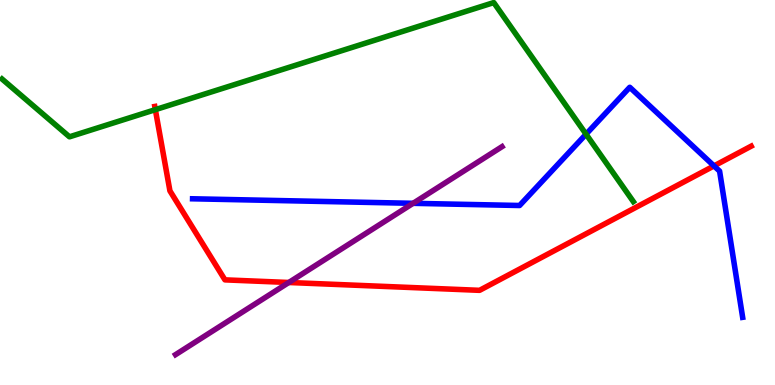[{'lines': ['blue', 'red'], 'intersections': [{'x': 9.21, 'y': 5.69}]}, {'lines': ['green', 'red'], 'intersections': [{'x': 2.0, 'y': 7.15}]}, {'lines': ['purple', 'red'], 'intersections': [{'x': 3.73, 'y': 2.66}]}, {'lines': ['blue', 'green'], 'intersections': [{'x': 7.56, 'y': 6.51}]}, {'lines': ['blue', 'purple'], 'intersections': [{'x': 5.33, 'y': 4.72}]}, {'lines': ['green', 'purple'], 'intersections': []}]